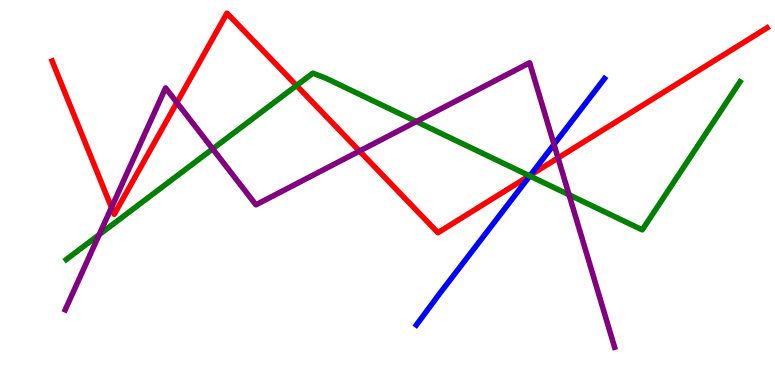[{'lines': ['blue', 'red'], 'intersections': [{'x': 6.84, 'y': 5.45}]}, {'lines': ['green', 'red'], 'intersections': [{'x': 3.83, 'y': 7.78}, {'x': 6.83, 'y': 5.43}]}, {'lines': ['purple', 'red'], 'intersections': [{'x': 1.44, 'y': 4.61}, {'x': 2.28, 'y': 7.34}, {'x': 4.64, 'y': 6.08}, {'x': 7.2, 'y': 5.9}]}, {'lines': ['blue', 'green'], 'intersections': [{'x': 6.84, 'y': 5.43}]}, {'lines': ['blue', 'purple'], 'intersections': [{'x': 7.15, 'y': 6.25}]}, {'lines': ['green', 'purple'], 'intersections': [{'x': 1.28, 'y': 3.91}, {'x': 2.74, 'y': 6.13}, {'x': 5.37, 'y': 6.84}, {'x': 7.34, 'y': 4.94}]}]